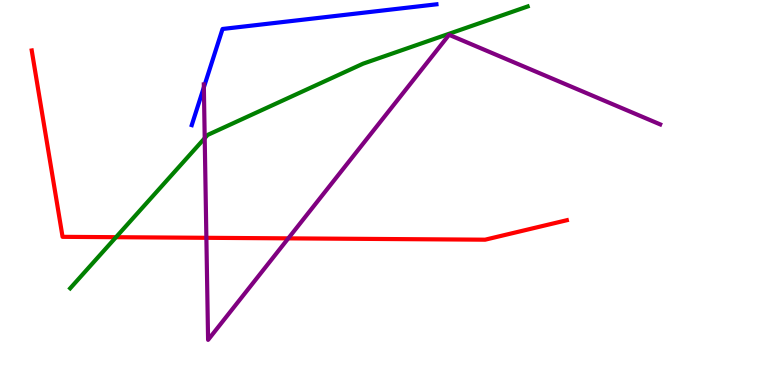[{'lines': ['blue', 'red'], 'intersections': []}, {'lines': ['green', 'red'], 'intersections': [{'x': 1.5, 'y': 3.84}]}, {'lines': ['purple', 'red'], 'intersections': [{'x': 2.66, 'y': 3.82}, {'x': 3.72, 'y': 3.81}]}, {'lines': ['blue', 'green'], 'intersections': []}, {'lines': ['blue', 'purple'], 'intersections': [{'x': 2.63, 'y': 7.73}]}, {'lines': ['green', 'purple'], 'intersections': [{'x': 2.64, 'y': 6.41}]}]